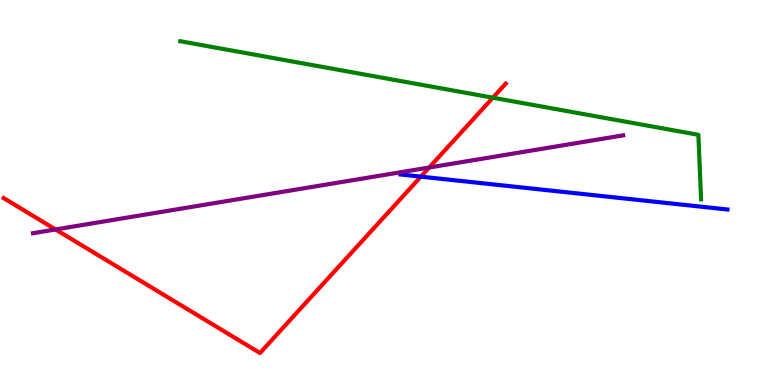[{'lines': ['blue', 'red'], 'intersections': [{'x': 5.43, 'y': 5.41}]}, {'lines': ['green', 'red'], 'intersections': [{'x': 6.36, 'y': 7.46}]}, {'lines': ['purple', 'red'], 'intersections': [{'x': 0.717, 'y': 4.04}, {'x': 5.54, 'y': 5.65}]}, {'lines': ['blue', 'green'], 'intersections': []}, {'lines': ['blue', 'purple'], 'intersections': []}, {'lines': ['green', 'purple'], 'intersections': []}]